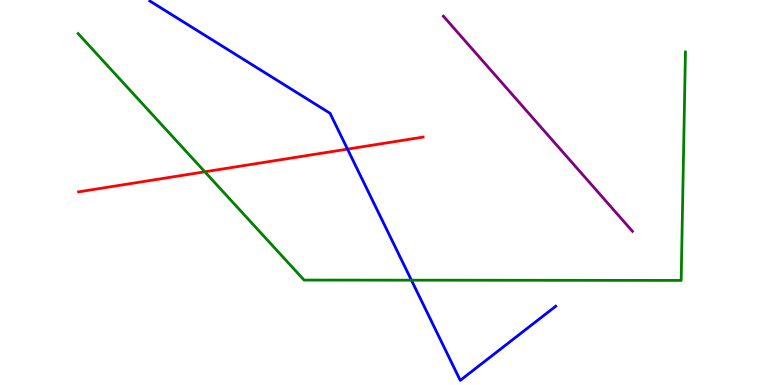[{'lines': ['blue', 'red'], 'intersections': [{'x': 4.48, 'y': 6.13}]}, {'lines': ['green', 'red'], 'intersections': [{'x': 2.64, 'y': 5.54}]}, {'lines': ['purple', 'red'], 'intersections': []}, {'lines': ['blue', 'green'], 'intersections': [{'x': 5.31, 'y': 2.72}]}, {'lines': ['blue', 'purple'], 'intersections': []}, {'lines': ['green', 'purple'], 'intersections': []}]